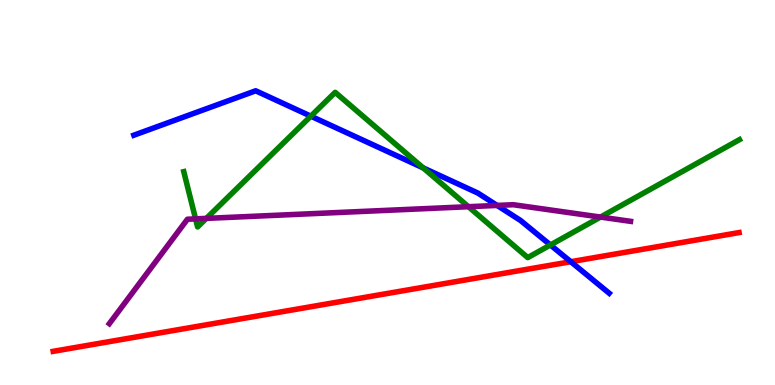[{'lines': ['blue', 'red'], 'intersections': [{'x': 7.37, 'y': 3.2}]}, {'lines': ['green', 'red'], 'intersections': []}, {'lines': ['purple', 'red'], 'intersections': []}, {'lines': ['blue', 'green'], 'intersections': [{'x': 4.01, 'y': 6.98}, {'x': 5.46, 'y': 5.64}, {'x': 7.1, 'y': 3.64}]}, {'lines': ['blue', 'purple'], 'intersections': [{'x': 6.41, 'y': 4.66}]}, {'lines': ['green', 'purple'], 'intersections': [{'x': 2.52, 'y': 4.32}, {'x': 2.66, 'y': 4.33}, {'x': 6.04, 'y': 4.63}, {'x': 7.75, 'y': 4.36}]}]